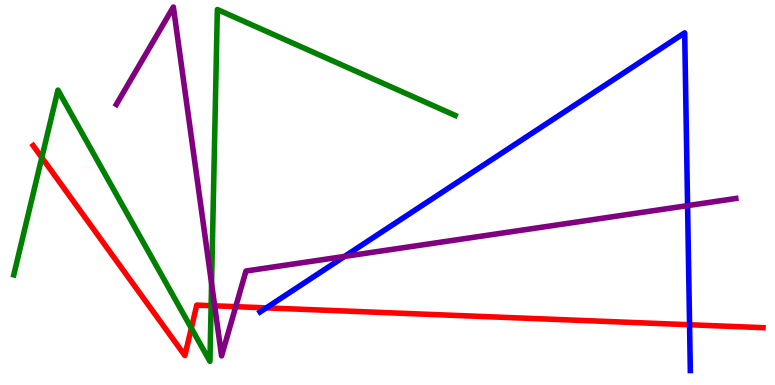[{'lines': ['blue', 'red'], 'intersections': [{'x': 3.44, 'y': 2.0}, {'x': 8.9, 'y': 1.56}]}, {'lines': ['green', 'red'], 'intersections': [{'x': 0.54, 'y': 5.91}, {'x': 2.47, 'y': 1.48}, {'x': 2.72, 'y': 2.06}]}, {'lines': ['purple', 'red'], 'intersections': [{'x': 2.77, 'y': 2.06}, {'x': 3.04, 'y': 2.03}]}, {'lines': ['blue', 'green'], 'intersections': []}, {'lines': ['blue', 'purple'], 'intersections': [{'x': 4.45, 'y': 3.34}, {'x': 8.87, 'y': 4.66}]}, {'lines': ['green', 'purple'], 'intersections': [{'x': 2.73, 'y': 2.64}]}]